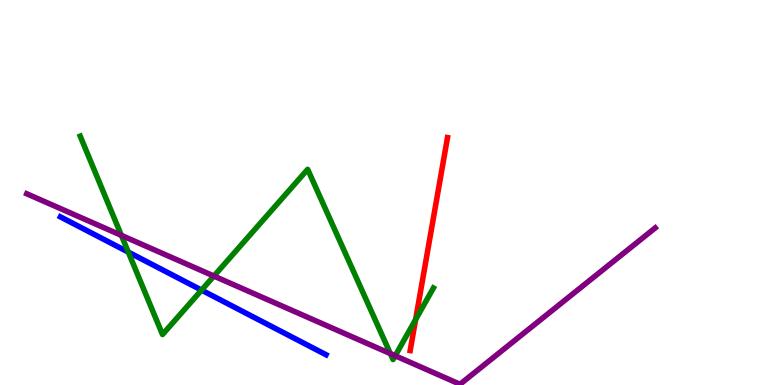[{'lines': ['blue', 'red'], 'intersections': []}, {'lines': ['green', 'red'], 'intersections': [{'x': 5.36, 'y': 1.7}]}, {'lines': ['purple', 'red'], 'intersections': []}, {'lines': ['blue', 'green'], 'intersections': [{'x': 1.66, 'y': 3.45}, {'x': 2.6, 'y': 2.46}]}, {'lines': ['blue', 'purple'], 'intersections': []}, {'lines': ['green', 'purple'], 'intersections': [{'x': 1.57, 'y': 3.89}, {'x': 2.76, 'y': 2.83}, {'x': 5.04, 'y': 0.815}, {'x': 5.1, 'y': 0.76}]}]